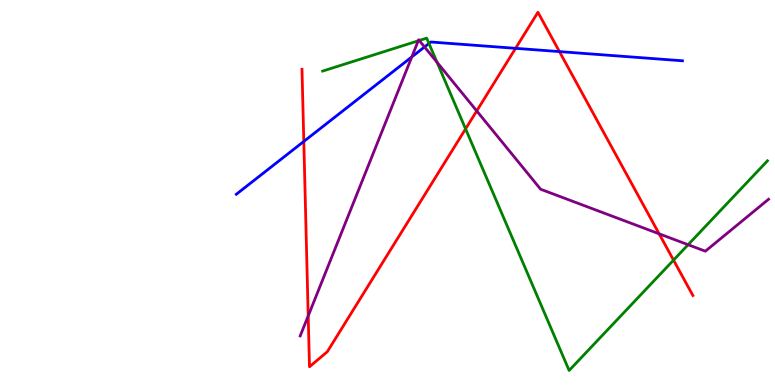[{'lines': ['blue', 'red'], 'intersections': [{'x': 3.92, 'y': 6.33}, {'x': 6.65, 'y': 8.74}, {'x': 7.22, 'y': 8.66}]}, {'lines': ['green', 'red'], 'intersections': [{'x': 6.01, 'y': 6.65}, {'x': 8.69, 'y': 3.24}]}, {'lines': ['purple', 'red'], 'intersections': [{'x': 3.98, 'y': 1.79}, {'x': 6.15, 'y': 7.12}, {'x': 8.5, 'y': 3.93}]}, {'lines': ['blue', 'green'], 'intersections': [{'x': 5.54, 'y': 8.87}]}, {'lines': ['blue', 'purple'], 'intersections': [{'x': 5.31, 'y': 8.52}, {'x': 5.48, 'y': 8.78}]}, {'lines': ['green', 'purple'], 'intersections': [{'x': 5.4, 'y': 8.94}, {'x': 5.41, 'y': 8.95}, {'x': 5.64, 'y': 8.38}, {'x': 8.88, 'y': 3.64}]}]